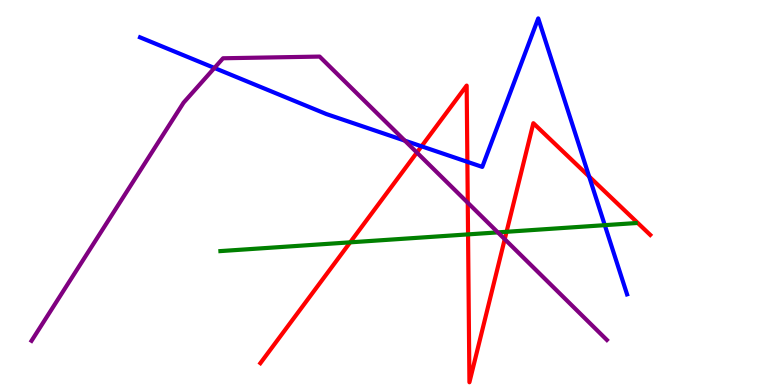[{'lines': ['blue', 'red'], 'intersections': [{'x': 5.44, 'y': 6.2}, {'x': 6.03, 'y': 5.8}, {'x': 7.6, 'y': 5.42}]}, {'lines': ['green', 'red'], 'intersections': [{'x': 4.52, 'y': 3.71}, {'x': 6.04, 'y': 3.91}, {'x': 6.54, 'y': 3.98}]}, {'lines': ['purple', 'red'], 'intersections': [{'x': 5.38, 'y': 6.04}, {'x': 6.04, 'y': 4.73}, {'x': 6.51, 'y': 3.79}]}, {'lines': ['blue', 'green'], 'intersections': [{'x': 7.8, 'y': 4.15}]}, {'lines': ['blue', 'purple'], 'intersections': [{'x': 2.77, 'y': 8.23}, {'x': 5.22, 'y': 6.35}]}, {'lines': ['green', 'purple'], 'intersections': [{'x': 6.42, 'y': 3.96}]}]